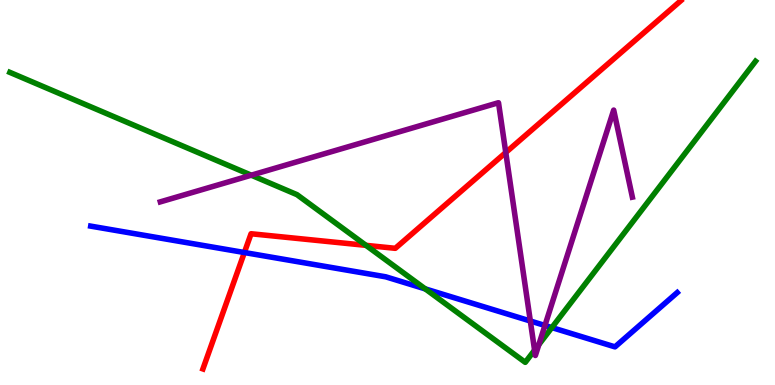[{'lines': ['blue', 'red'], 'intersections': [{'x': 3.15, 'y': 3.44}]}, {'lines': ['green', 'red'], 'intersections': [{'x': 4.72, 'y': 3.63}]}, {'lines': ['purple', 'red'], 'intersections': [{'x': 6.53, 'y': 6.04}]}, {'lines': ['blue', 'green'], 'intersections': [{'x': 5.49, 'y': 2.5}, {'x': 7.12, 'y': 1.49}]}, {'lines': ['blue', 'purple'], 'intersections': [{'x': 6.84, 'y': 1.66}, {'x': 7.03, 'y': 1.55}]}, {'lines': ['green', 'purple'], 'intersections': [{'x': 3.24, 'y': 5.45}, {'x': 6.9, 'y': 0.905}, {'x': 6.95, 'y': 1.05}]}]